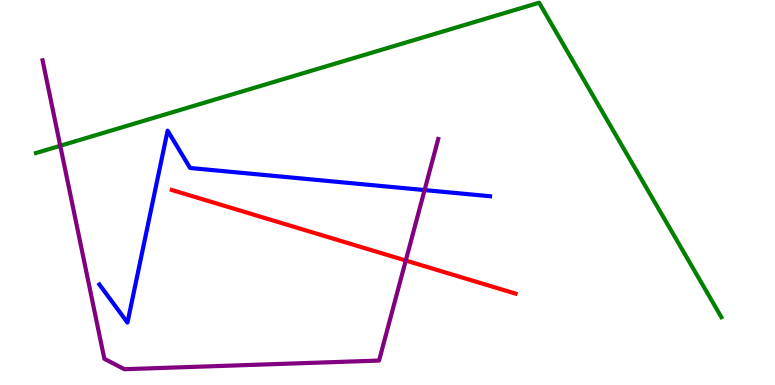[{'lines': ['blue', 'red'], 'intersections': []}, {'lines': ['green', 'red'], 'intersections': []}, {'lines': ['purple', 'red'], 'intersections': [{'x': 5.24, 'y': 3.23}]}, {'lines': ['blue', 'green'], 'intersections': []}, {'lines': ['blue', 'purple'], 'intersections': [{'x': 5.48, 'y': 5.06}]}, {'lines': ['green', 'purple'], 'intersections': [{'x': 0.778, 'y': 6.21}]}]